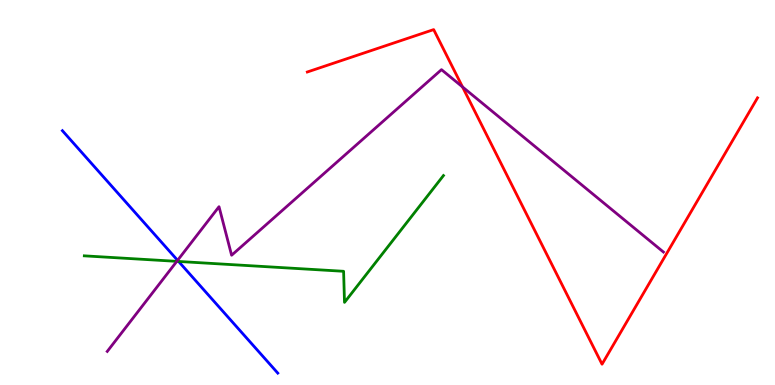[{'lines': ['blue', 'red'], 'intersections': []}, {'lines': ['green', 'red'], 'intersections': []}, {'lines': ['purple', 'red'], 'intersections': [{'x': 5.97, 'y': 7.74}]}, {'lines': ['blue', 'green'], 'intersections': [{'x': 2.3, 'y': 3.21}]}, {'lines': ['blue', 'purple'], 'intersections': [{'x': 2.29, 'y': 3.24}]}, {'lines': ['green', 'purple'], 'intersections': [{'x': 2.28, 'y': 3.21}]}]